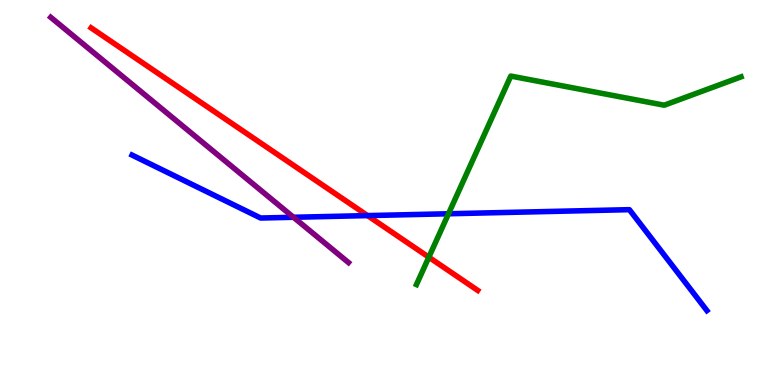[{'lines': ['blue', 'red'], 'intersections': [{'x': 4.74, 'y': 4.4}]}, {'lines': ['green', 'red'], 'intersections': [{'x': 5.53, 'y': 3.32}]}, {'lines': ['purple', 'red'], 'intersections': []}, {'lines': ['blue', 'green'], 'intersections': [{'x': 5.79, 'y': 4.45}]}, {'lines': ['blue', 'purple'], 'intersections': [{'x': 3.79, 'y': 4.36}]}, {'lines': ['green', 'purple'], 'intersections': []}]